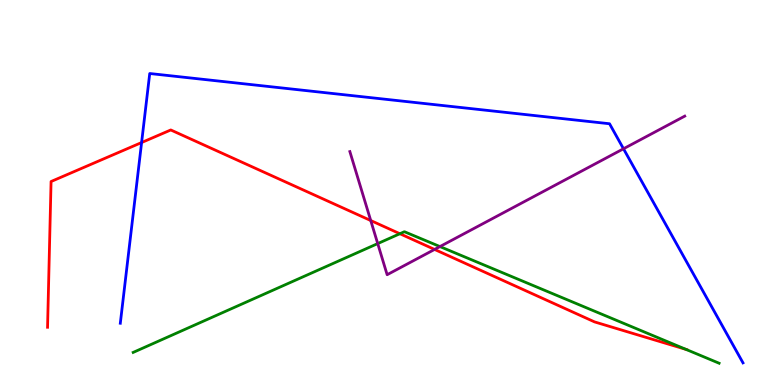[{'lines': ['blue', 'red'], 'intersections': [{'x': 1.83, 'y': 6.3}]}, {'lines': ['green', 'red'], 'intersections': [{'x': 5.16, 'y': 3.93}, {'x': 8.85, 'y': 0.924}]}, {'lines': ['purple', 'red'], 'intersections': [{'x': 4.78, 'y': 4.27}, {'x': 5.61, 'y': 3.52}]}, {'lines': ['blue', 'green'], 'intersections': []}, {'lines': ['blue', 'purple'], 'intersections': [{'x': 8.05, 'y': 6.14}]}, {'lines': ['green', 'purple'], 'intersections': [{'x': 4.87, 'y': 3.67}, {'x': 5.68, 'y': 3.6}]}]